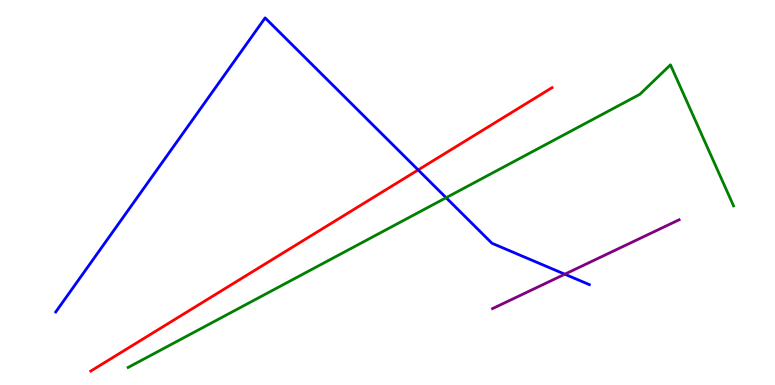[{'lines': ['blue', 'red'], 'intersections': [{'x': 5.4, 'y': 5.59}]}, {'lines': ['green', 'red'], 'intersections': []}, {'lines': ['purple', 'red'], 'intersections': []}, {'lines': ['blue', 'green'], 'intersections': [{'x': 5.76, 'y': 4.86}]}, {'lines': ['blue', 'purple'], 'intersections': [{'x': 7.29, 'y': 2.88}]}, {'lines': ['green', 'purple'], 'intersections': []}]